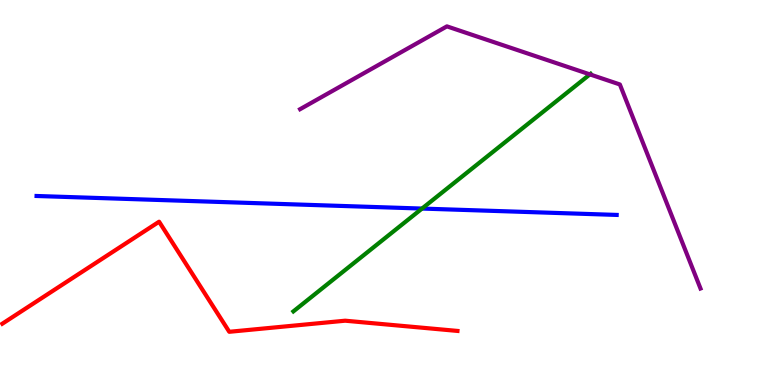[{'lines': ['blue', 'red'], 'intersections': []}, {'lines': ['green', 'red'], 'intersections': []}, {'lines': ['purple', 'red'], 'intersections': []}, {'lines': ['blue', 'green'], 'intersections': [{'x': 5.45, 'y': 4.58}]}, {'lines': ['blue', 'purple'], 'intersections': []}, {'lines': ['green', 'purple'], 'intersections': [{'x': 7.61, 'y': 8.07}]}]